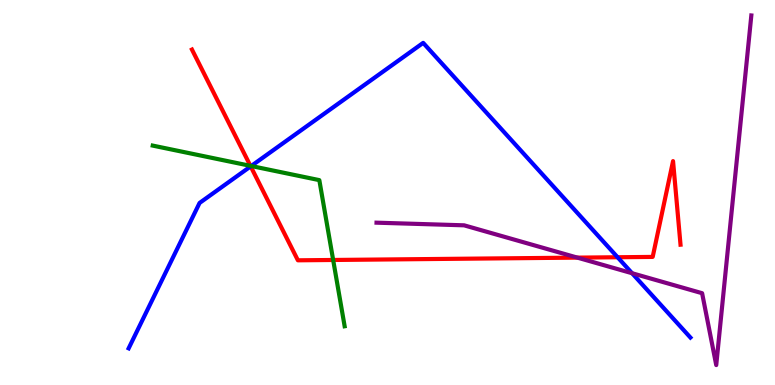[{'lines': ['blue', 'red'], 'intersections': [{'x': 3.23, 'y': 5.68}, {'x': 7.97, 'y': 3.32}]}, {'lines': ['green', 'red'], 'intersections': [{'x': 3.23, 'y': 5.69}, {'x': 4.3, 'y': 3.25}]}, {'lines': ['purple', 'red'], 'intersections': [{'x': 7.45, 'y': 3.31}]}, {'lines': ['blue', 'green'], 'intersections': [{'x': 3.24, 'y': 5.69}]}, {'lines': ['blue', 'purple'], 'intersections': [{'x': 8.16, 'y': 2.9}]}, {'lines': ['green', 'purple'], 'intersections': []}]